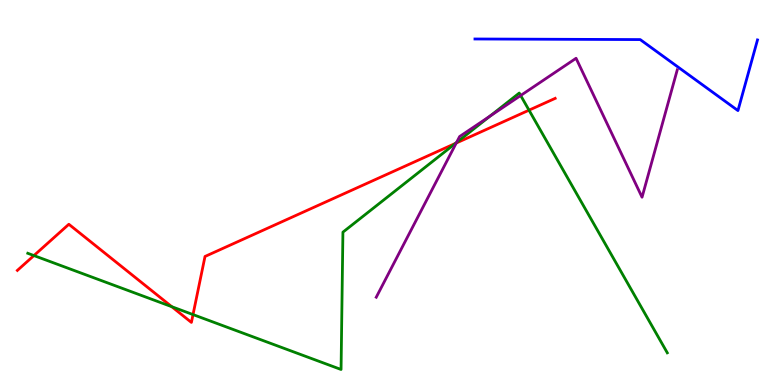[{'lines': ['blue', 'red'], 'intersections': []}, {'lines': ['green', 'red'], 'intersections': [{'x': 0.438, 'y': 3.36}, {'x': 2.22, 'y': 2.03}, {'x': 2.49, 'y': 1.83}, {'x': 5.88, 'y': 6.28}, {'x': 6.83, 'y': 7.14}]}, {'lines': ['purple', 'red'], 'intersections': [{'x': 5.89, 'y': 6.28}]}, {'lines': ['blue', 'green'], 'intersections': []}, {'lines': ['blue', 'purple'], 'intersections': []}, {'lines': ['green', 'purple'], 'intersections': [{'x': 5.89, 'y': 6.3}, {'x': 6.32, 'y': 6.98}, {'x': 6.72, 'y': 7.52}]}]